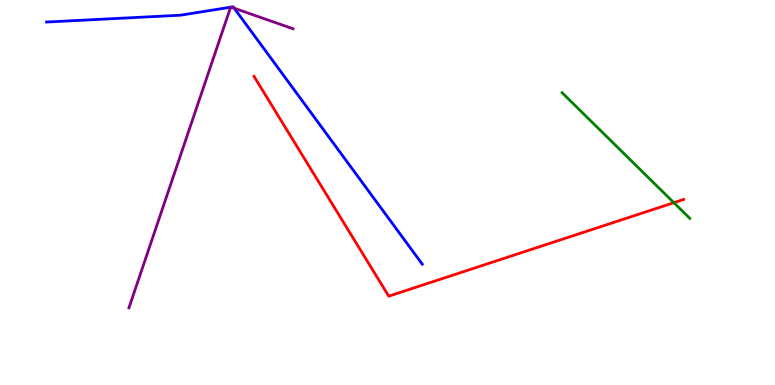[{'lines': ['blue', 'red'], 'intersections': []}, {'lines': ['green', 'red'], 'intersections': [{'x': 8.7, 'y': 4.74}]}, {'lines': ['purple', 'red'], 'intersections': []}, {'lines': ['blue', 'green'], 'intersections': []}, {'lines': ['blue', 'purple'], 'intersections': [{'x': 2.98, 'y': 9.81}, {'x': 2.98, 'y': 9.81}, {'x': 3.02, 'y': 9.79}]}, {'lines': ['green', 'purple'], 'intersections': []}]